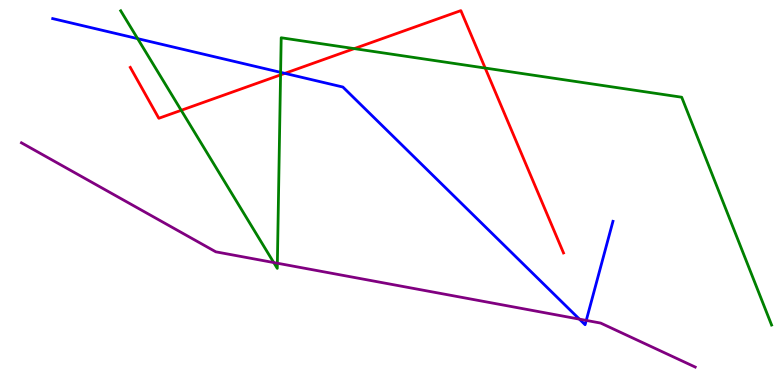[{'lines': ['blue', 'red'], 'intersections': [{'x': 3.68, 'y': 8.09}]}, {'lines': ['green', 'red'], 'intersections': [{'x': 2.34, 'y': 7.13}, {'x': 3.62, 'y': 8.05}, {'x': 4.57, 'y': 8.74}, {'x': 6.26, 'y': 8.23}]}, {'lines': ['purple', 'red'], 'intersections': []}, {'lines': ['blue', 'green'], 'intersections': [{'x': 1.78, 'y': 9.0}, {'x': 3.62, 'y': 8.12}]}, {'lines': ['blue', 'purple'], 'intersections': [{'x': 7.48, 'y': 1.71}, {'x': 7.56, 'y': 1.68}]}, {'lines': ['green', 'purple'], 'intersections': [{'x': 3.53, 'y': 3.18}, {'x': 3.58, 'y': 3.16}]}]